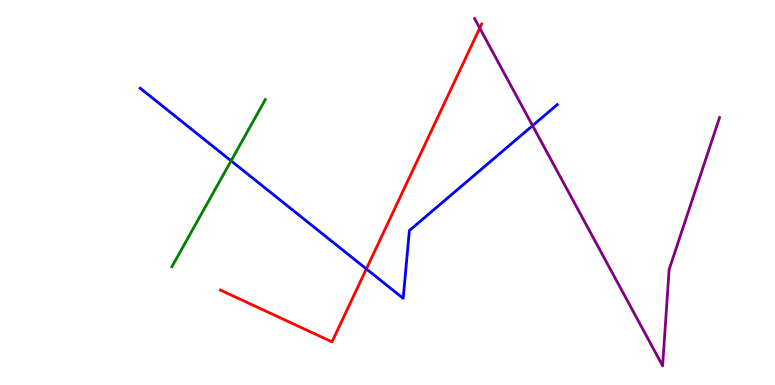[{'lines': ['blue', 'red'], 'intersections': [{'x': 4.73, 'y': 3.02}]}, {'lines': ['green', 'red'], 'intersections': []}, {'lines': ['purple', 'red'], 'intersections': [{'x': 6.19, 'y': 9.27}]}, {'lines': ['blue', 'green'], 'intersections': [{'x': 2.98, 'y': 5.82}]}, {'lines': ['blue', 'purple'], 'intersections': [{'x': 6.87, 'y': 6.74}]}, {'lines': ['green', 'purple'], 'intersections': []}]